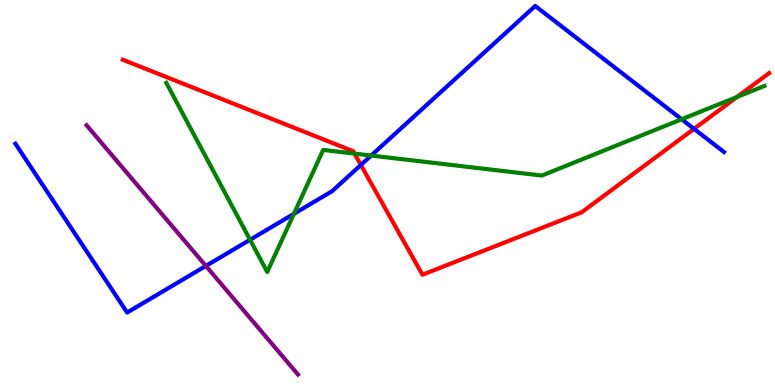[{'lines': ['blue', 'red'], 'intersections': [{'x': 4.66, 'y': 5.72}, {'x': 8.96, 'y': 6.65}]}, {'lines': ['green', 'red'], 'intersections': [{'x': 4.57, 'y': 6.01}, {'x': 9.51, 'y': 7.48}]}, {'lines': ['purple', 'red'], 'intersections': []}, {'lines': ['blue', 'green'], 'intersections': [{'x': 3.23, 'y': 3.77}, {'x': 3.79, 'y': 4.45}, {'x': 4.79, 'y': 5.96}, {'x': 8.8, 'y': 6.9}]}, {'lines': ['blue', 'purple'], 'intersections': [{'x': 2.66, 'y': 3.09}]}, {'lines': ['green', 'purple'], 'intersections': []}]